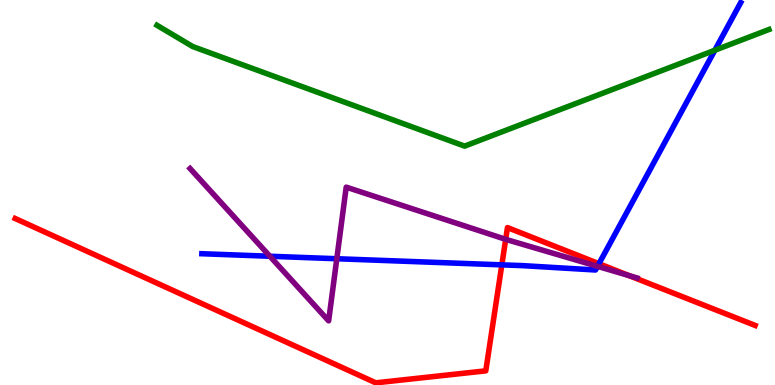[{'lines': ['blue', 'red'], 'intersections': [{'x': 6.48, 'y': 3.12}, {'x': 7.73, 'y': 3.15}]}, {'lines': ['green', 'red'], 'intersections': []}, {'lines': ['purple', 'red'], 'intersections': [{'x': 6.53, 'y': 3.78}, {'x': 8.12, 'y': 2.84}]}, {'lines': ['blue', 'green'], 'intersections': [{'x': 9.22, 'y': 8.69}]}, {'lines': ['blue', 'purple'], 'intersections': [{'x': 3.48, 'y': 3.34}, {'x': 4.35, 'y': 3.28}, {'x': 7.71, 'y': 3.08}]}, {'lines': ['green', 'purple'], 'intersections': []}]